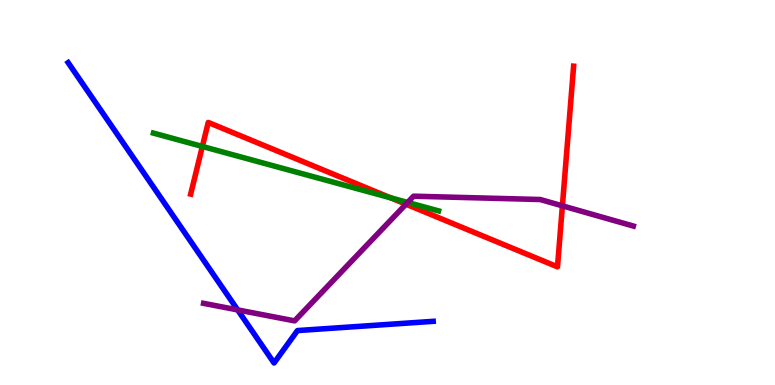[{'lines': ['blue', 'red'], 'intersections': []}, {'lines': ['green', 'red'], 'intersections': [{'x': 2.61, 'y': 6.2}, {'x': 5.04, 'y': 4.86}]}, {'lines': ['purple', 'red'], 'intersections': [{'x': 5.24, 'y': 4.7}, {'x': 7.26, 'y': 4.65}]}, {'lines': ['blue', 'green'], 'intersections': []}, {'lines': ['blue', 'purple'], 'intersections': [{'x': 3.07, 'y': 1.95}]}, {'lines': ['green', 'purple'], 'intersections': [{'x': 5.26, 'y': 4.74}]}]